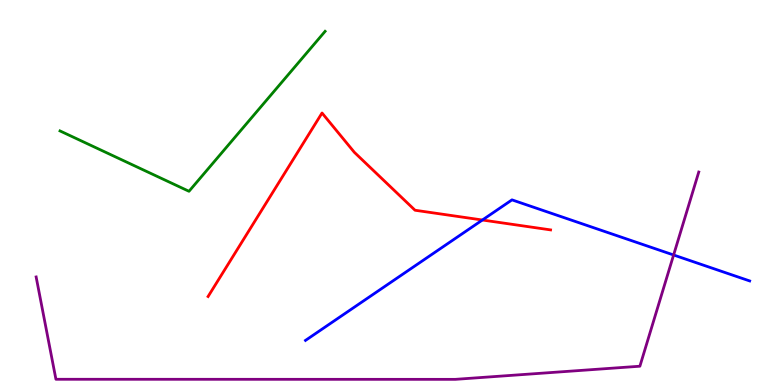[{'lines': ['blue', 'red'], 'intersections': [{'x': 6.22, 'y': 4.29}]}, {'lines': ['green', 'red'], 'intersections': []}, {'lines': ['purple', 'red'], 'intersections': []}, {'lines': ['blue', 'green'], 'intersections': []}, {'lines': ['blue', 'purple'], 'intersections': [{'x': 8.69, 'y': 3.38}]}, {'lines': ['green', 'purple'], 'intersections': []}]